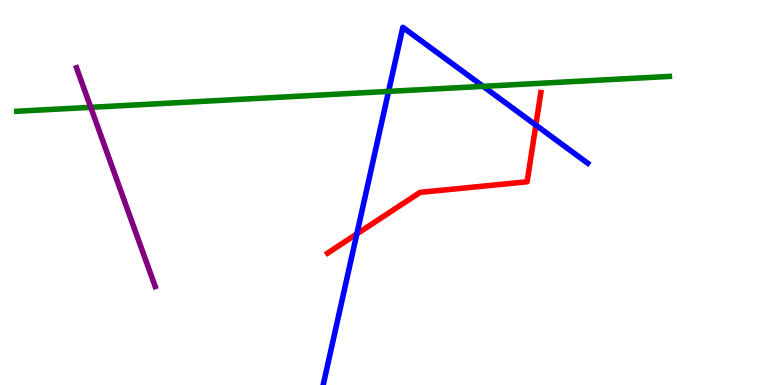[{'lines': ['blue', 'red'], 'intersections': [{'x': 4.6, 'y': 3.92}, {'x': 6.91, 'y': 6.75}]}, {'lines': ['green', 'red'], 'intersections': []}, {'lines': ['purple', 'red'], 'intersections': []}, {'lines': ['blue', 'green'], 'intersections': [{'x': 5.01, 'y': 7.63}, {'x': 6.23, 'y': 7.76}]}, {'lines': ['blue', 'purple'], 'intersections': []}, {'lines': ['green', 'purple'], 'intersections': [{'x': 1.17, 'y': 7.21}]}]